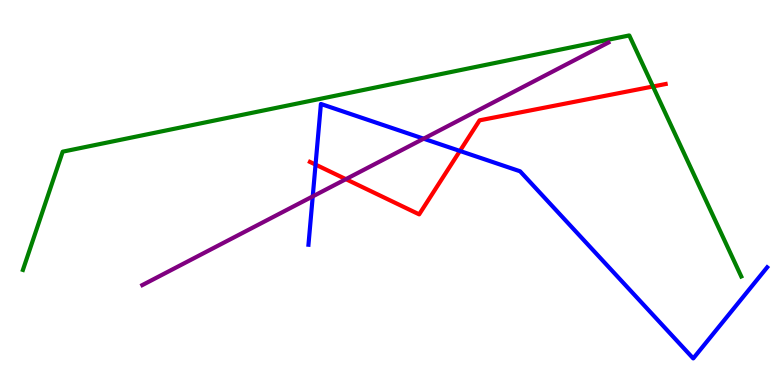[{'lines': ['blue', 'red'], 'intersections': [{'x': 4.07, 'y': 5.72}, {'x': 5.93, 'y': 6.08}]}, {'lines': ['green', 'red'], 'intersections': [{'x': 8.43, 'y': 7.75}]}, {'lines': ['purple', 'red'], 'intersections': [{'x': 4.46, 'y': 5.35}]}, {'lines': ['blue', 'green'], 'intersections': []}, {'lines': ['blue', 'purple'], 'intersections': [{'x': 4.04, 'y': 4.9}, {'x': 5.47, 'y': 6.4}]}, {'lines': ['green', 'purple'], 'intersections': []}]